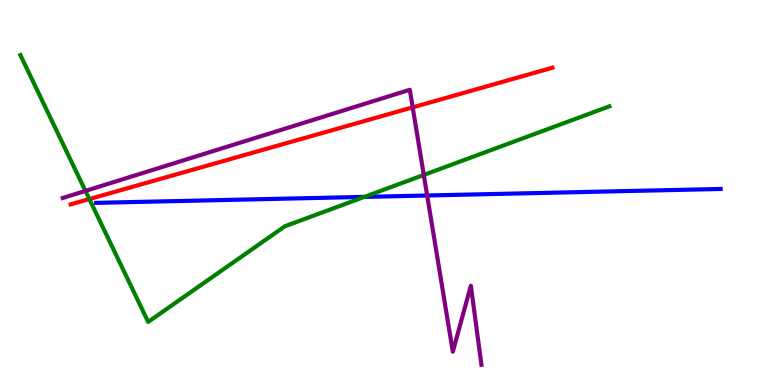[{'lines': ['blue', 'red'], 'intersections': []}, {'lines': ['green', 'red'], 'intersections': [{'x': 1.15, 'y': 4.83}]}, {'lines': ['purple', 'red'], 'intersections': [{'x': 5.33, 'y': 7.21}]}, {'lines': ['blue', 'green'], 'intersections': [{'x': 4.7, 'y': 4.89}]}, {'lines': ['blue', 'purple'], 'intersections': [{'x': 5.51, 'y': 4.92}]}, {'lines': ['green', 'purple'], 'intersections': [{'x': 1.1, 'y': 5.04}, {'x': 5.47, 'y': 5.46}]}]